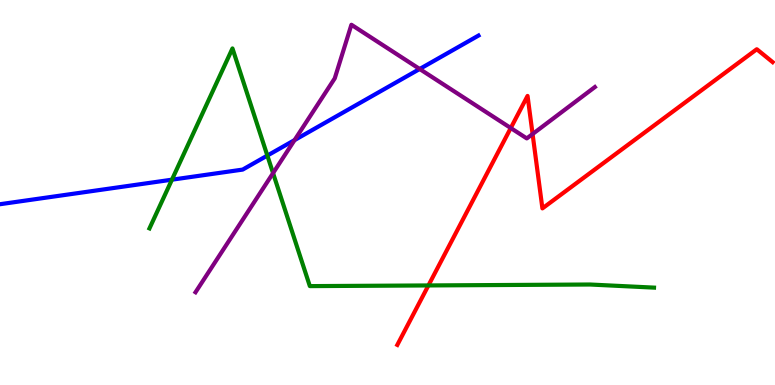[{'lines': ['blue', 'red'], 'intersections': []}, {'lines': ['green', 'red'], 'intersections': [{'x': 5.53, 'y': 2.59}]}, {'lines': ['purple', 'red'], 'intersections': [{'x': 6.59, 'y': 6.67}, {'x': 6.87, 'y': 6.52}]}, {'lines': ['blue', 'green'], 'intersections': [{'x': 2.22, 'y': 5.33}, {'x': 3.45, 'y': 5.96}]}, {'lines': ['blue', 'purple'], 'intersections': [{'x': 3.8, 'y': 6.36}, {'x': 5.42, 'y': 8.21}]}, {'lines': ['green', 'purple'], 'intersections': [{'x': 3.52, 'y': 5.5}]}]